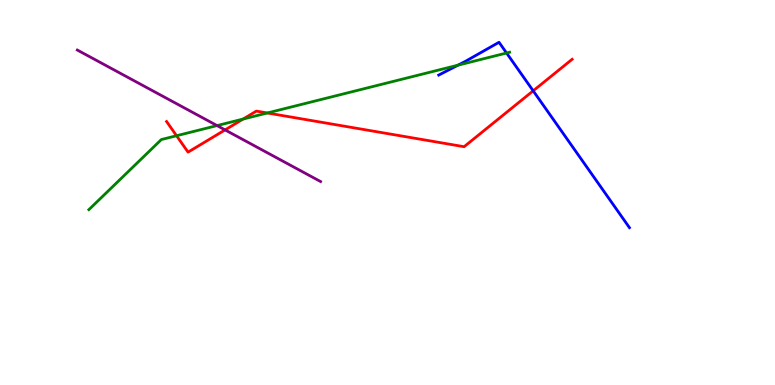[{'lines': ['blue', 'red'], 'intersections': [{'x': 6.88, 'y': 7.64}]}, {'lines': ['green', 'red'], 'intersections': [{'x': 2.28, 'y': 6.47}, {'x': 3.14, 'y': 6.91}, {'x': 3.45, 'y': 7.07}]}, {'lines': ['purple', 'red'], 'intersections': [{'x': 2.9, 'y': 6.63}]}, {'lines': ['blue', 'green'], 'intersections': [{'x': 5.91, 'y': 8.31}, {'x': 6.54, 'y': 8.62}]}, {'lines': ['blue', 'purple'], 'intersections': []}, {'lines': ['green', 'purple'], 'intersections': [{'x': 2.8, 'y': 6.74}]}]